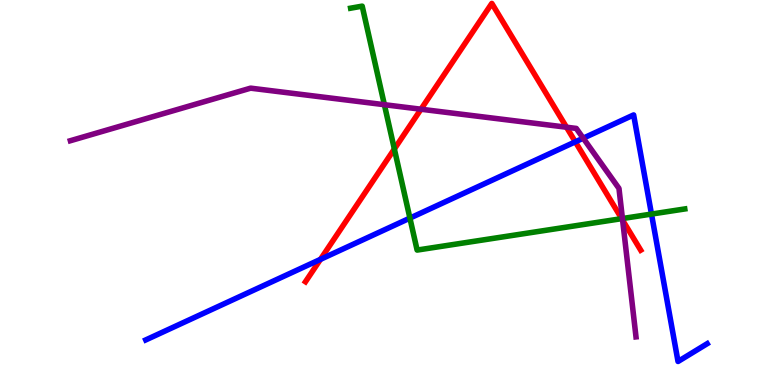[{'lines': ['blue', 'red'], 'intersections': [{'x': 4.14, 'y': 3.26}, {'x': 7.42, 'y': 6.32}]}, {'lines': ['green', 'red'], 'intersections': [{'x': 5.09, 'y': 6.13}, {'x': 8.02, 'y': 4.32}]}, {'lines': ['purple', 'red'], 'intersections': [{'x': 5.43, 'y': 7.16}, {'x': 7.31, 'y': 6.7}, {'x': 8.03, 'y': 4.28}]}, {'lines': ['blue', 'green'], 'intersections': [{'x': 5.29, 'y': 4.33}, {'x': 8.41, 'y': 4.44}]}, {'lines': ['blue', 'purple'], 'intersections': [{'x': 7.53, 'y': 6.41}]}, {'lines': ['green', 'purple'], 'intersections': [{'x': 4.96, 'y': 7.28}, {'x': 8.03, 'y': 4.32}]}]